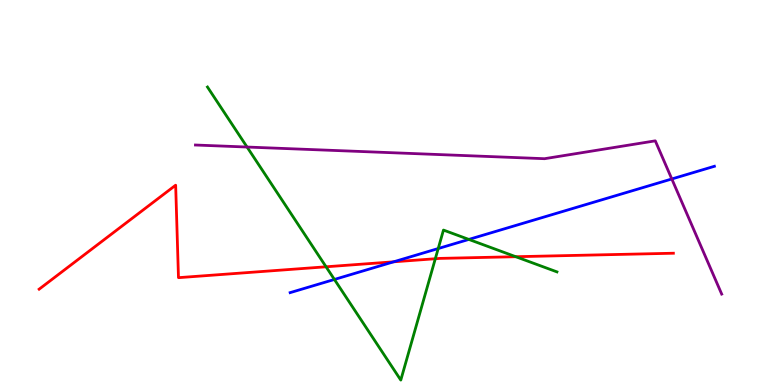[{'lines': ['blue', 'red'], 'intersections': [{'x': 5.08, 'y': 3.2}]}, {'lines': ['green', 'red'], 'intersections': [{'x': 4.21, 'y': 3.07}, {'x': 5.62, 'y': 3.28}, {'x': 6.66, 'y': 3.33}]}, {'lines': ['purple', 'red'], 'intersections': []}, {'lines': ['blue', 'green'], 'intersections': [{'x': 4.31, 'y': 2.74}, {'x': 5.65, 'y': 3.54}, {'x': 6.05, 'y': 3.78}]}, {'lines': ['blue', 'purple'], 'intersections': [{'x': 8.67, 'y': 5.35}]}, {'lines': ['green', 'purple'], 'intersections': [{'x': 3.19, 'y': 6.18}]}]